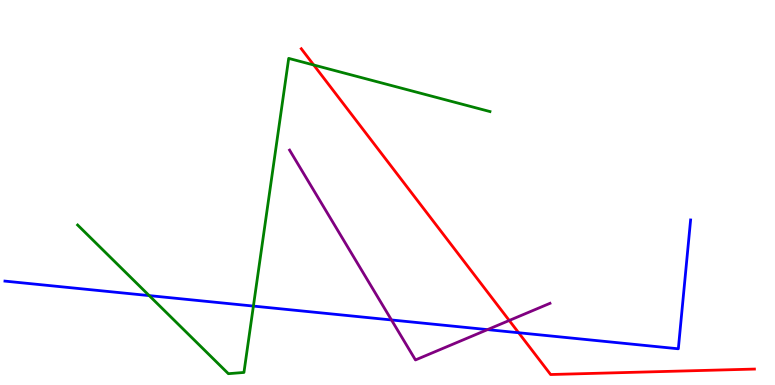[{'lines': ['blue', 'red'], 'intersections': [{'x': 6.69, 'y': 1.36}]}, {'lines': ['green', 'red'], 'intersections': [{'x': 4.05, 'y': 8.31}]}, {'lines': ['purple', 'red'], 'intersections': [{'x': 6.57, 'y': 1.68}]}, {'lines': ['blue', 'green'], 'intersections': [{'x': 1.93, 'y': 2.32}, {'x': 3.27, 'y': 2.05}]}, {'lines': ['blue', 'purple'], 'intersections': [{'x': 5.05, 'y': 1.69}, {'x': 6.29, 'y': 1.44}]}, {'lines': ['green', 'purple'], 'intersections': []}]